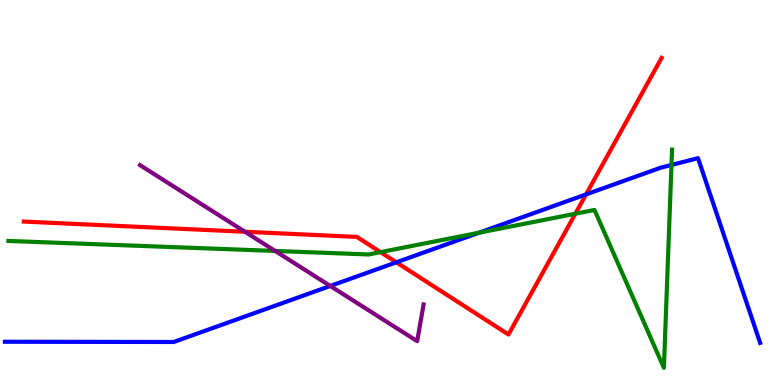[{'lines': ['blue', 'red'], 'intersections': [{'x': 5.11, 'y': 3.19}, {'x': 7.56, 'y': 4.95}]}, {'lines': ['green', 'red'], 'intersections': [{'x': 4.91, 'y': 3.45}, {'x': 7.42, 'y': 4.45}]}, {'lines': ['purple', 'red'], 'intersections': [{'x': 3.16, 'y': 3.98}]}, {'lines': ['blue', 'green'], 'intersections': [{'x': 6.18, 'y': 3.96}, {'x': 8.66, 'y': 5.72}]}, {'lines': ['blue', 'purple'], 'intersections': [{'x': 4.26, 'y': 2.57}]}, {'lines': ['green', 'purple'], 'intersections': [{'x': 3.55, 'y': 3.48}]}]